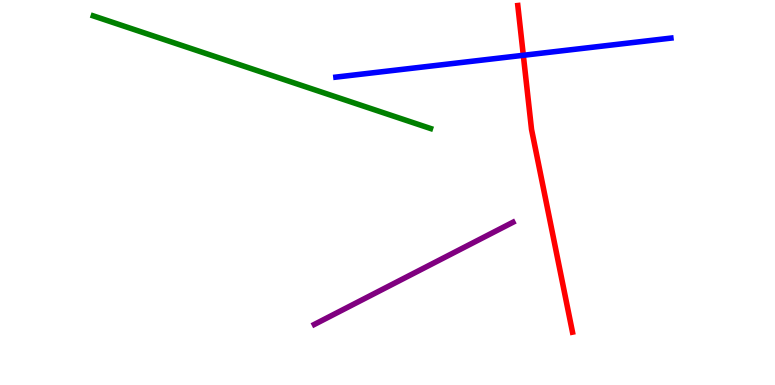[{'lines': ['blue', 'red'], 'intersections': [{'x': 6.75, 'y': 8.56}]}, {'lines': ['green', 'red'], 'intersections': []}, {'lines': ['purple', 'red'], 'intersections': []}, {'lines': ['blue', 'green'], 'intersections': []}, {'lines': ['blue', 'purple'], 'intersections': []}, {'lines': ['green', 'purple'], 'intersections': []}]